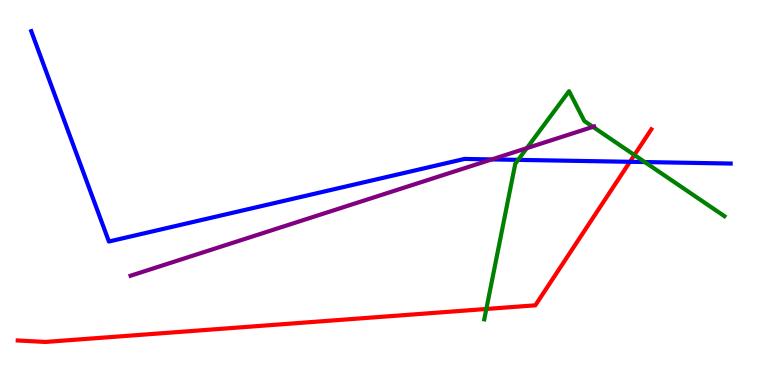[{'lines': ['blue', 'red'], 'intersections': [{'x': 8.13, 'y': 5.8}]}, {'lines': ['green', 'red'], 'intersections': [{'x': 6.28, 'y': 1.97}, {'x': 8.19, 'y': 5.97}]}, {'lines': ['purple', 'red'], 'intersections': []}, {'lines': ['blue', 'green'], 'intersections': [{'x': 6.69, 'y': 5.85}, {'x': 8.32, 'y': 5.79}]}, {'lines': ['blue', 'purple'], 'intersections': [{'x': 6.35, 'y': 5.86}]}, {'lines': ['green', 'purple'], 'intersections': [{'x': 6.8, 'y': 6.15}, {'x': 7.65, 'y': 6.71}]}]